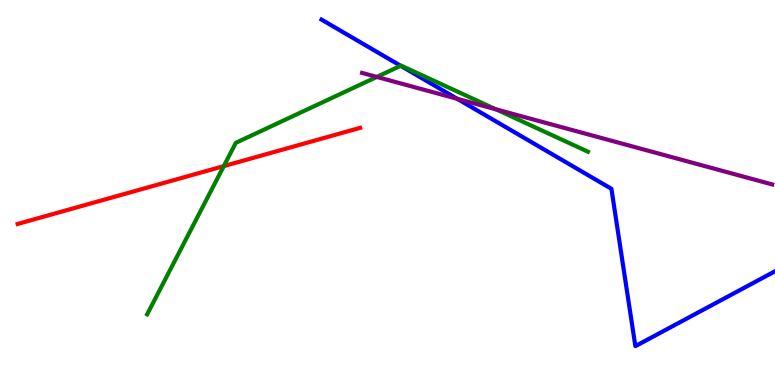[{'lines': ['blue', 'red'], 'intersections': []}, {'lines': ['green', 'red'], 'intersections': [{'x': 2.89, 'y': 5.69}]}, {'lines': ['purple', 'red'], 'intersections': []}, {'lines': ['blue', 'green'], 'intersections': [{'x': 5.17, 'y': 8.29}]}, {'lines': ['blue', 'purple'], 'intersections': [{'x': 5.9, 'y': 7.43}]}, {'lines': ['green', 'purple'], 'intersections': [{'x': 4.86, 'y': 8.0}, {'x': 6.4, 'y': 7.16}]}]